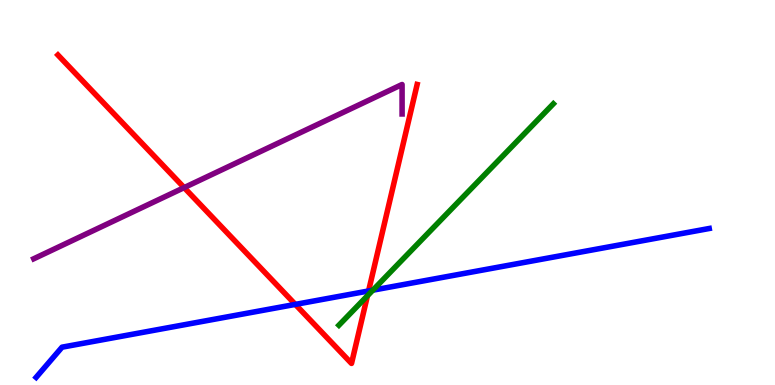[{'lines': ['blue', 'red'], 'intersections': [{'x': 3.81, 'y': 2.09}, {'x': 4.76, 'y': 2.44}]}, {'lines': ['green', 'red'], 'intersections': [{'x': 4.74, 'y': 2.32}]}, {'lines': ['purple', 'red'], 'intersections': [{'x': 2.38, 'y': 5.13}]}, {'lines': ['blue', 'green'], 'intersections': [{'x': 4.81, 'y': 2.46}]}, {'lines': ['blue', 'purple'], 'intersections': []}, {'lines': ['green', 'purple'], 'intersections': []}]